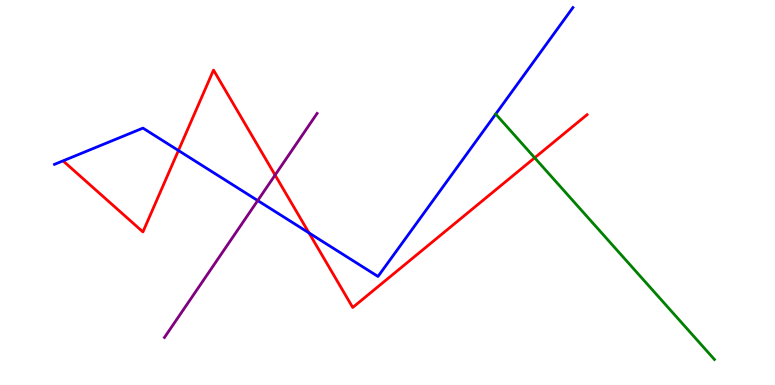[{'lines': ['blue', 'red'], 'intersections': [{'x': 2.3, 'y': 6.09}, {'x': 3.99, 'y': 3.95}]}, {'lines': ['green', 'red'], 'intersections': [{'x': 6.9, 'y': 5.9}]}, {'lines': ['purple', 'red'], 'intersections': [{'x': 3.55, 'y': 5.45}]}, {'lines': ['blue', 'green'], 'intersections': [{'x': 6.4, 'y': 7.04}]}, {'lines': ['blue', 'purple'], 'intersections': [{'x': 3.33, 'y': 4.79}]}, {'lines': ['green', 'purple'], 'intersections': []}]